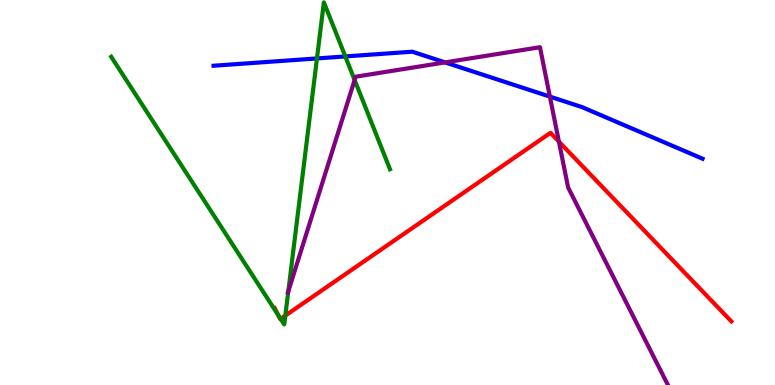[{'lines': ['blue', 'red'], 'intersections': []}, {'lines': ['green', 'red'], 'intersections': [{'x': 3.59, 'y': 1.83}, {'x': 3.62, 'y': 1.72}, {'x': 3.68, 'y': 1.8}]}, {'lines': ['purple', 'red'], 'intersections': [{'x': 7.21, 'y': 6.32}]}, {'lines': ['blue', 'green'], 'intersections': [{'x': 4.09, 'y': 8.48}, {'x': 4.46, 'y': 8.53}]}, {'lines': ['blue', 'purple'], 'intersections': [{'x': 5.74, 'y': 8.38}, {'x': 7.1, 'y': 7.49}]}, {'lines': ['green', 'purple'], 'intersections': [{'x': 3.72, 'y': 2.43}, {'x': 4.58, 'y': 7.92}]}]